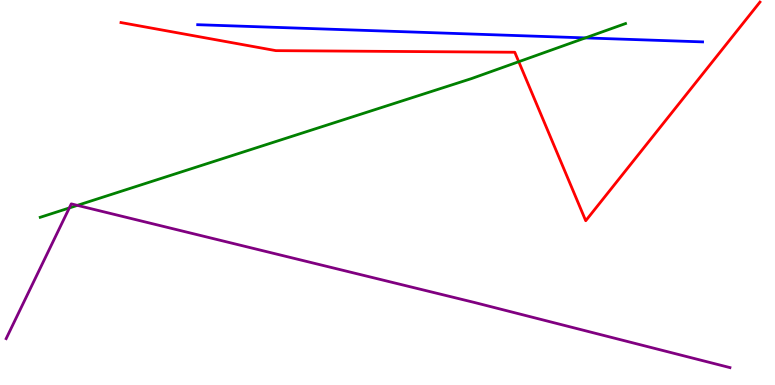[{'lines': ['blue', 'red'], 'intersections': []}, {'lines': ['green', 'red'], 'intersections': [{'x': 6.69, 'y': 8.4}]}, {'lines': ['purple', 'red'], 'intersections': []}, {'lines': ['blue', 'green'], 'intersections': [{'x': 7.55, 'y': 9.02}]}, {'lines': ['blue', 'purple'], 'intersections': []}, {'lines': ['green', 'purple'], 'intersections': [{'x': 0.894, 'y': 4.6}, {'x': 0.998, 'y': 4.67}]}]